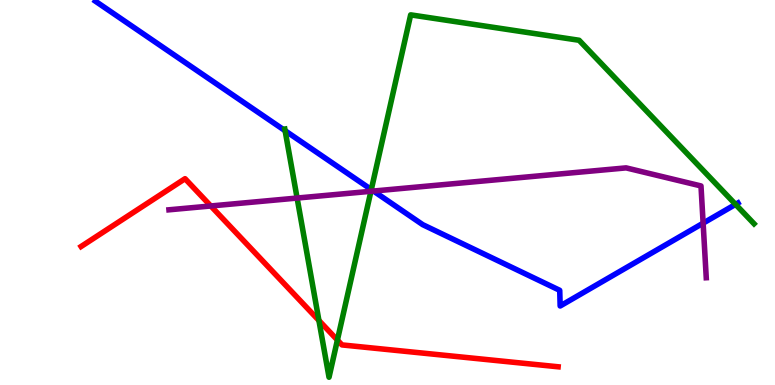[{'lines': ['blue', 'red'], 'intersections': []}, {'lines': ['green', 'red'], 'intersections': [{'x': 4.12, 'y': 1.68}, {'x': 4.35, 'y': 1.17}]}, {'lines': ['purple', 'red'], 'intersections': [{'x': 2.72, 'y': 4.65}]}, {'lines': ['blue', 'green'], 'intersections': [{'x': 3.68, 'y': 6.6}, {'x': 4.79, 'y': 5.08}, {'x': 9.49, 'y': 4.69}]}, {'lines': ['blue', 'purple'], 'intersections': [{'x': 4.82, 'y': 5.04}, {'x': 9.07, 'y': 4.2}]}, {'lines': ['green', 'purple'], 'intersections': [{'x': 3.83, 'y': 4.86}, {'x': 4.79, 'y': 5.03}]}]